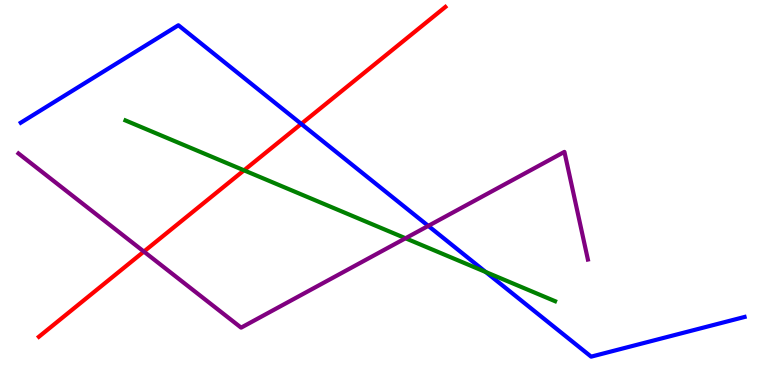[{'lines': ['blue', 'red'], 'intersections': [{'x': 3.89, 'y': 6.78}]}, {'lines': ['green', 'red'], 'intersections': [{'x': 3.15, 'y': 5.58}]}, {'lines': ['purple', 'red'], 'intersections': [{'x': 1.86, 'y': 3.47}]}, {'lines': ['blue', 'green'], 'intersections': [{'x': 6.27, 'y': 2.93}]}, {'lines': ['blue', 'purple'], 'intersections': [{'x': 5.53, 'y': 4.13}]}, {'lines': ['green', 'purple'], 'intersections': [{'x': 5.23, 'y': 3.81}]}]